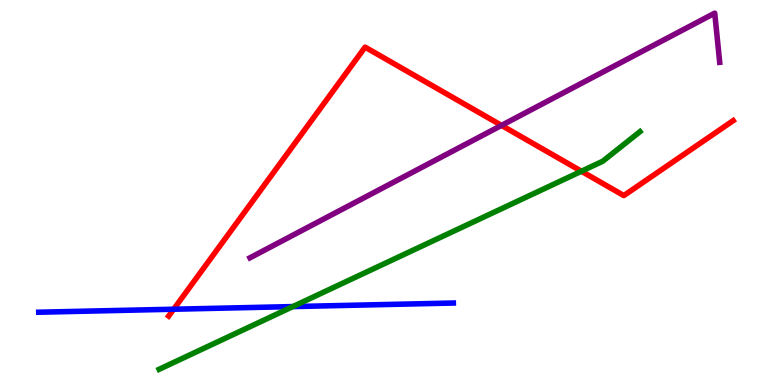[{'lines': ['blue', 'red'], 'intersections': [{'x': 2.24, 'y': 1.97}]}, {'lines': ['green', 'red'], 'intersections': [{'x': 7.5, 'y': 5.55}]}, {'lines': ['purple', 'red'], 'intersections': [{'x': 6.47, 'y': 6.74}]}, {'lines': ['blue', 'green'], 'intersections': [{'x': 3.78, 'y': 2.04}]}, {'lines': ['blue', 'purple'], 'intersections': []}, {'lines': ['green', 'purple'], 'intersections': []}]